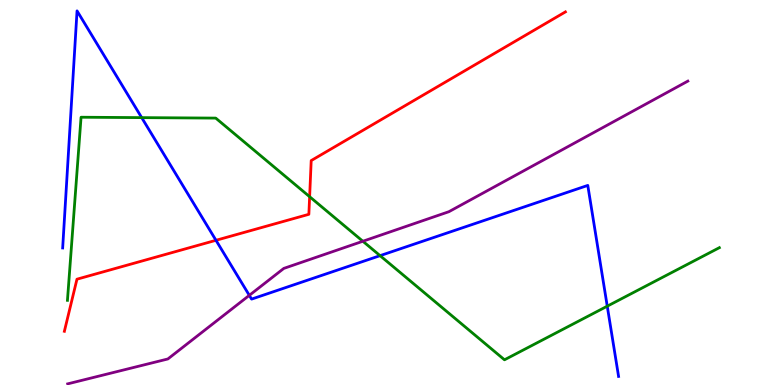[{'lines': ['blue', 'red'], 'intersections': [{'x': 2.79, 'y': 3.76}]}, {'lines': ['green', 'red'], 'intersections': [{'x': 4.0, 'y': 4.89}]}, {'lines': ['purple', 'red'], 'intersections': []}, {'lines': ['blue', 'green'], 'intersections': [{'x': 1.83, 'y': 6.94}, {'x': 4.9, 'y': 3.36}, {'x': 7.84, 'y': 2.05}]}, {'lines': ['blue', 'purple'], 'intersections': [{'x': 3.22, 'y': 2.33}]}, {'lines': ['green', 'purple'], 'intersections': [{'x': 4.68, 'y': 3.73}]}]